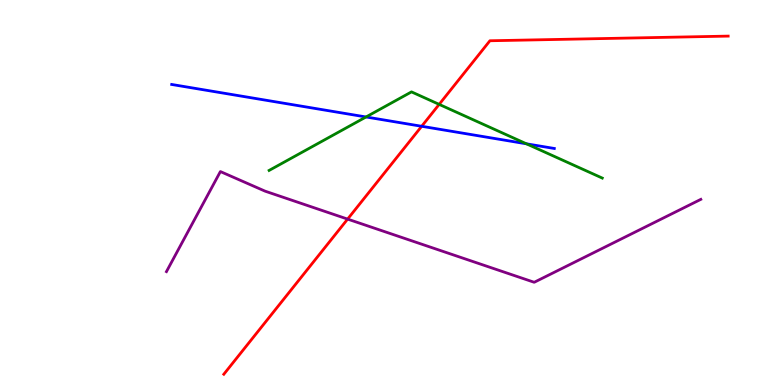[{'lines': ['blue', 'red'], 'intersections': [{'x': 5.44, 'y': 6.72}]}, {'lines': ['green', 'red'], 'intersections': [{'x': 5.67, 'y': 7.29}]}, {'lines': ['purple', 'red'], 'intersections': [{'x': 4.49, 'y': 4.31}]}, {'lines': ['blue', 'green'], 'intersections': [{'x': 4.72, 'y': 6.96}, {'x': 6.79, 'y': 6.26}]}, {'lines': ['blue', 'purple'], 'intersections': []}, {'lines': ['green', 'purple'], 'intersections': []}]